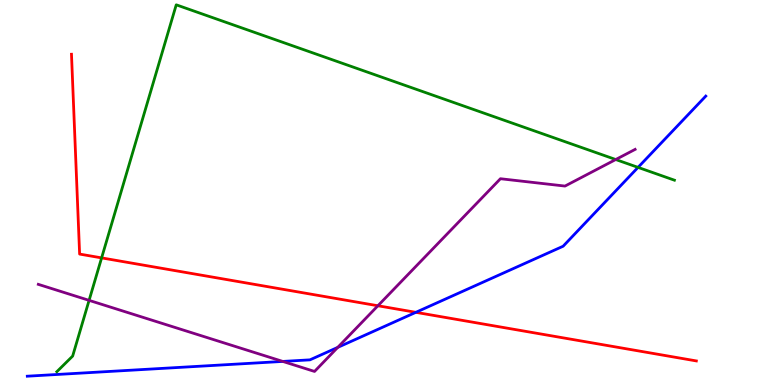[{'lines': ['blue', 'red'], 'intersections': [{'x': 5.37, 'y': 1.89}]}, {'lines': ['green', 'red'], 'intersections': [{'x': 1.31, 'y': 3.3}]}, {'lines': ['purple', 'red'], 'intersections': [{'x': 4.88, 'y': 2.06}]}, {'lines': ['blue', 'green'], 'intersections': [{'x': 8.23, 'y': 5.65}]}, {'lines': ['blue', 'purple'], 'intersections': [{'x': 3.65, 'y': 0.612}, {'x': 4.36, 'y': 0.977}]}, {'lines': ['green', 'purple'], 'intersections': [{'x': 1.15, 'y': 2.2}, {'x': 7.94, 'y': 5.86}]}]